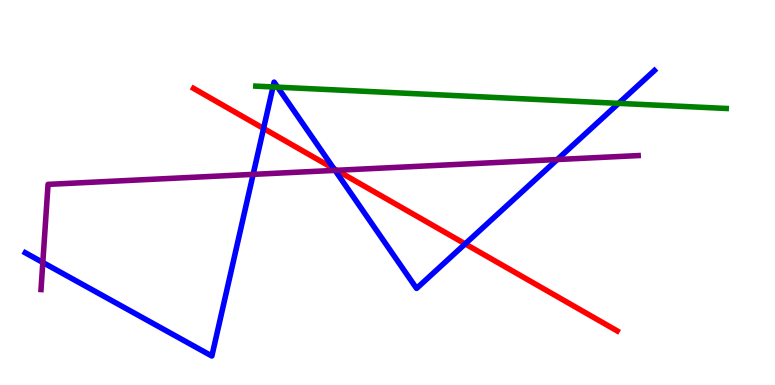[{'lines': ['blue', 'red'], 'intersections': [{'x': 3.4, 'y': 6.66}, {'x': 4.31, 'y': 5.62}, {'x': 6.0, 'y': 3.67}]}, {'lines': ['green', 'red'], 'intersections': []}, {'lines': ['purple', 'red'], 'intersections': [{'x': 4.34, 'y': 5.58}]}, {'lines': ['blue', 'green'], 'intersections': [{'x': 3.52, 'y': 7.74}, {'x': 3.58, 'y': 7.74}, {'x': 7.98, 'y': 7.32}]}, {'lines': ['blue', 'purple'], 'intersections': [{'x': 0.553, 'y': 3.18}, {'x': 3.27, 'y': 5.47}, {'x': 4.32, 'y': 5.57}, {'x': 7.19, 'y': 5.86}]}, {'lines': ['green', 'purple'], 'intersections': []}]